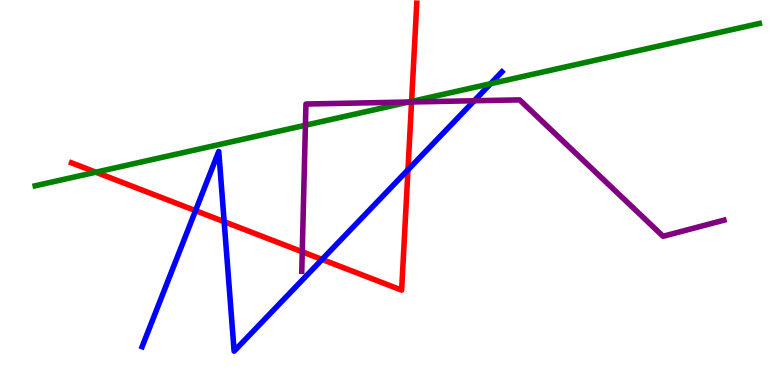[{'lines': ['blue', 'red'], 'intersections': [{'x': 2.52, 'y': 4.53}, {'x': 2.89, 'y': 4.24}, {'x': 4.16, 'y': 3.26}, {'x': 5.26, 'y': 5.59}]}, {'lines': ['green', 'red'], 'intersections': [{'x': 1.24, 'y': 5.53}, {'x': 5.31, 'y': 7.37}]}, {'lines': ['purple', 'red'], 'intersections': [{'x': 3.9, 'y': 3.46}, {'x': 5.31, 'y': 7.35}]}, {'lines': ['blue', 'green'], 'intersections': [{'x': 6.33, 'y': 7.83}]}, {'lines': ['blue', 'purple'], 'intersections': [{'x': 6.12, 'y': 7.38}]}, {'lines': ['green', 'purple'], 'intersections': [{'x': 3.94, 'y': 6.75}, {'x': 5.28, 'y': 7.35}]}]